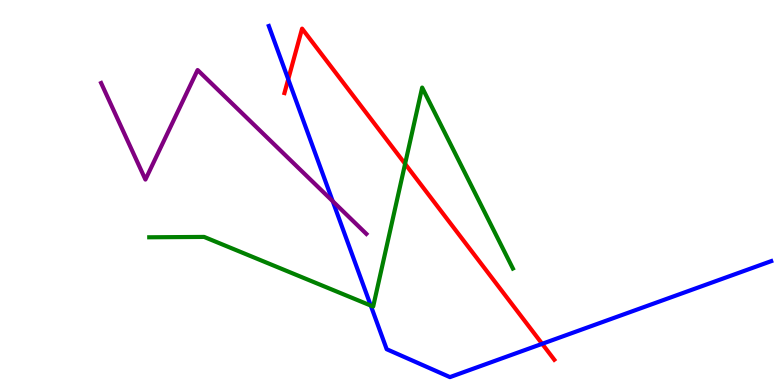[{'lines': ['blue', 'red'], 'intersections': [{'x': 3.72, 'y': 7.94}, {'x': 7.0, 'y': 1.07}]}, {'lines': ['green', 'red'], 'intersections': [{'x': 5.23, 'y': 5.74}]}, {'lines': ['purple', 'red'], 'intersections': []}, {'lines': ['blue', 'green'], 'intersections': [{'x': 4.78, 'y': 2.06}]}, {'lines': ['blue', 'purple'], 'intersections': [{'x': 4.29, 'y': 4.77}]}, {'lines': ['green', 'purple'], 'intersections': []}]